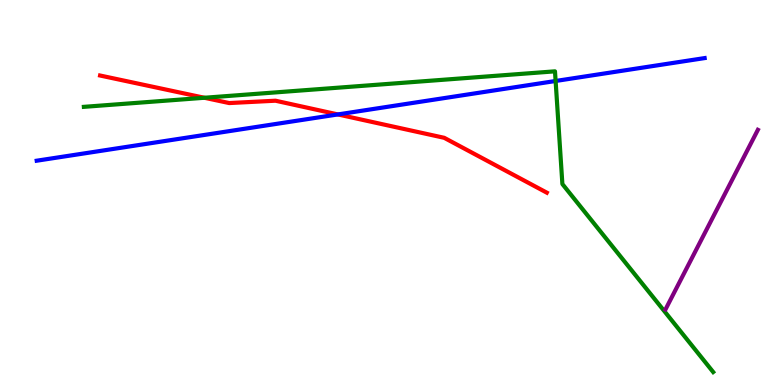[{'lines': ['blue', 'red'], 'intersections': [{'x': 4.36, 'y': 7.03}]}, {'lines': ['green', 'red'], 'intersections': [{'x': 2.64, 'y': 7.46}]}, {'lines': ['purple', 'red'], 'intersections': []}, {'lines': ['blue', 'green'], 'intersections': [{'x': 7.17, 'y': 7.9}]}, {'lines': ['blue', 'purple'], 'intersections': []}, {'lines': ['green', 'purple'], 'intersections': []}]